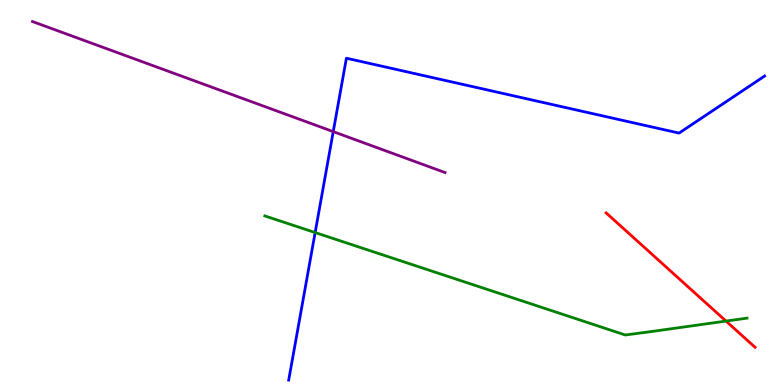[{'lines': ['blue', 'red'], 'intersections': []}, {'lines': ['green', 'red'], 'intersections': [{'x': 9.37, 'y': 1.66}]}, {'lines': ['purple', 'red'], 'intersections': []}, {'lines': ['blue', 'green'], 'intersections': [{'x': 4.07, 'y': 3.96}]}, {'lines': ['blue', 'purple'], 'intersections': [{'x': 4.3, 'y': 6.58}]}, {'lines': ['green', 'purple'], 'intersections': []}]